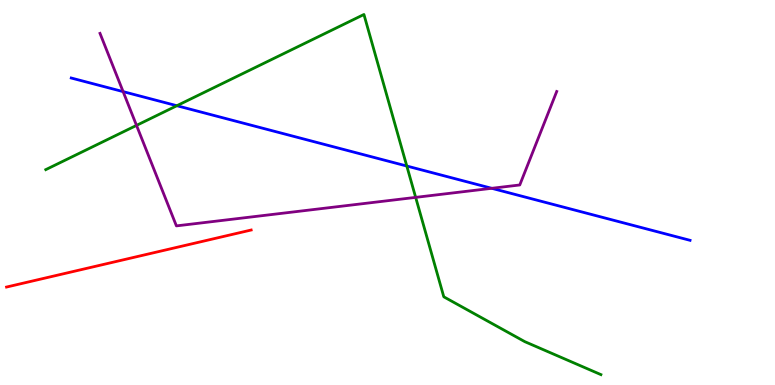[{'lines': ['blue', 'red'], 'intersections': []}, {'lines': ['green', 'red'], 'intersections': []}, {'lines': ['purple', 'red'], 'intersections': []}, {'lines': ['blue', 'green'], 'intersections': [{'x': 2.28, 'y': 7.25}, {'x': 5.25, 'y': 5.69}]}, {'lines': ['blue', 'purple'], 'intersections': [{'x': 1.59, 'y': 7.62}, {'x': 6.35, 'y': 5.11}]}, {'lines': ['green', 'purple'], 'intersections': [{'x': 1.76, 'y': 6.74}, {'x': 5.36, 'y': 4.87}]}]